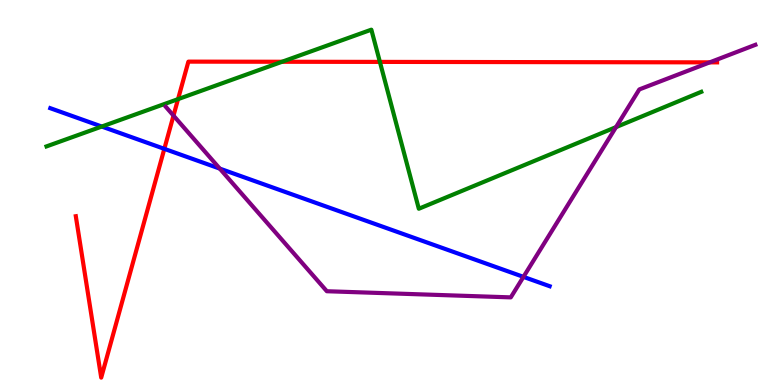[{'lines': ['blue', 'red'], 'intersections': [{'x': 2.12, 'y': 6.13}]}, {'lines': ['green', 'red'], 'intersections': [{'x': 2.3, 'y': 7.43}, {'x': 3.64, 'y': 8.4}, {'x': 4.9, 'y': 8.39}]}, {'lines': ['purple', 'red'], 'intersections': [{'x': 2.24, 'y': 7.0}, {'x': 9.16, 'y': 8.38}]}, {'lines': ['blue', 'green'], 'intersections': [{'x': 1.31, 'y': 6.71}]}, {'lines': ['blue', 'purple'], 'intersections': [{'x': 2.84, 'y': 5.62}, {'x': 6.75, 'y': 2.81}]}, {'lines': ['green', 'purple'], 'intersections': [{'x': 7.95, 'y': 6.7}]}]